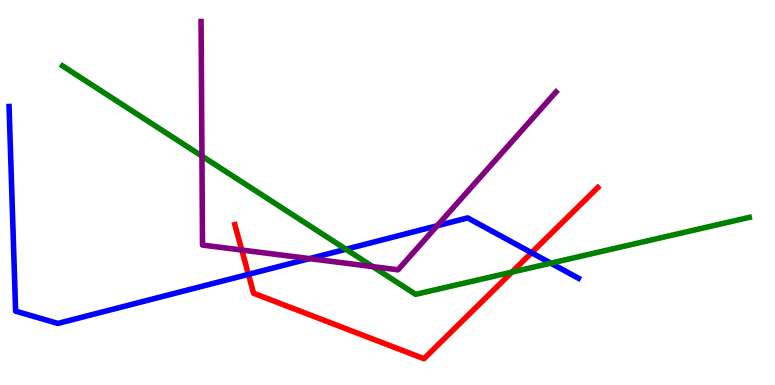[{'lines': ['blue', 'red'], 'intersections': [{'x': 3.21, 'y': 2.87}, {'x': 6.86, 'y': 3.44}]}, {'lines': ['green', 'red'], 'intersections': [{'x': 6.6, 'y': 2.93}]}, {'lines': ['purple', 'red'], 'intersections': [{'x': 3.12, 'y': 3.51}]}, {'lines': ['blue', 'green'], 'intersections': [{'x': 4.46, 'y': 3.53}, {'x': 7.11, 'y': 3.16}]}, {'lines': ['blue', 'purple'], 'intersections': [{'x': 3.99, 'y': 3.28}, {'x': 5.64, 'y': 4.14}]}, {'lines': ['green', 'purple'], 'intersections': [{'x': 2.61, 'y': 5.95}, {'x': 4.81, 'y': 3.07}]}]